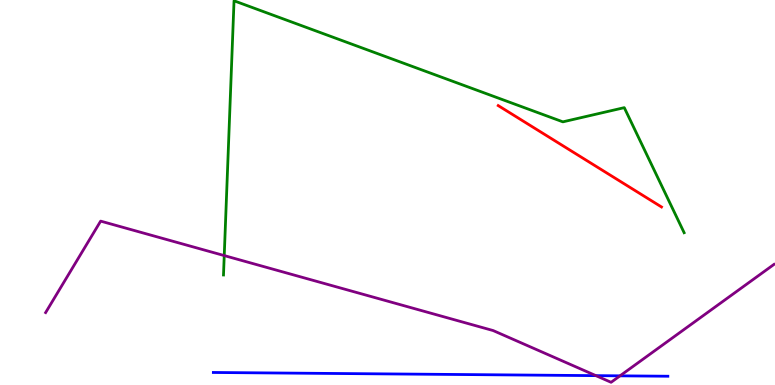[{'lines': ['blue', 'red'], 'intersections': []}, {'lines': ['green', 'red'], 'intersections': []}, {'lines': ['purple', 'red'], 'intersections': []}, {'lines': ['blue', 'green'], 'intersections': []}, {'lines': ['blue', 'purple'], 'intersections': [{'x': 7.69, 'y': 0.243}, {'x': 8.0, 'y': 0.238}]}, {'lines': ['green', 'purple'], 'intersections': [{'x': 2.89, 'y': 3.36}]}]